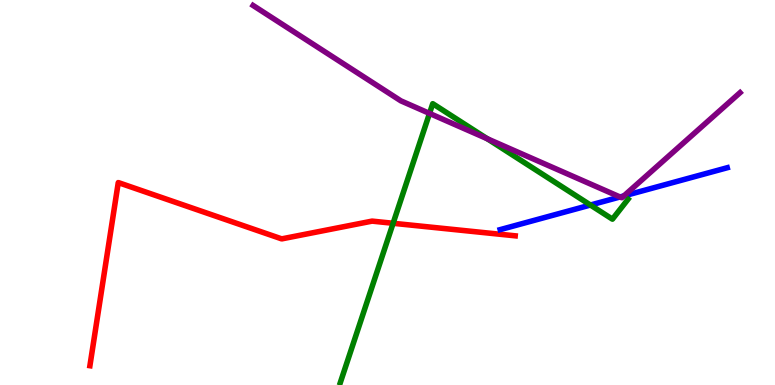[{'lines': ['blue', 'red'], 'intersections': []}, {'lines': ['green', 'red'], 'intersections': [{'x': 5.07, 'y': 4.2}]}, {'lines': ['purple', 'red'], 'intersections': []}, {'lines': ['blue', 'green'], 'intersections': [{'x': 7.62, 'y': 4.67}]}, {'lines': ['blue', 'purple'], 'intersections': [{'x': 8.0, 'y': 4.88}, {'x': 8.05, 'y': 4.91}]}, {'lines': ['green', 'purple'], 'intersections': [{'x': 5.54, 'y': 7.05}, {'x': 6.29, 'y': 6.4}]}]